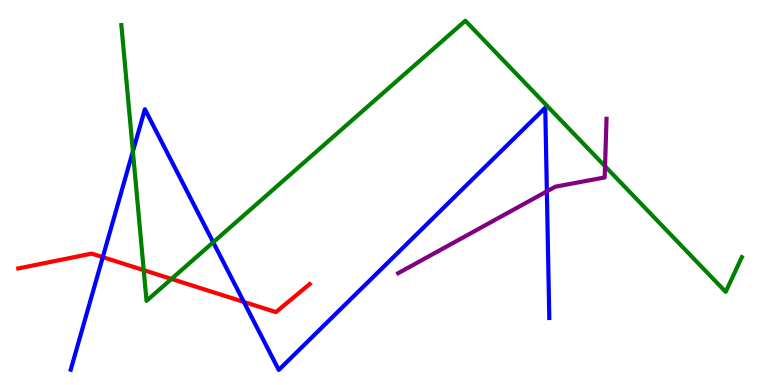[{'lines': ['blue', 'red'], 'intersections': [{'x': 1.33, 'y': 3.32}, {'x': 3.15, 'y': 2.16}]}, {'lines': ['green', 'red'], 'intersections': [{'x': 1.85, 'y': 2.98}, {'x': 2.21, 'y': 2.75}]}, {'lines': ['purple', 'red'], 'intersections': []}, {'lines': ['blue', 'green'], 'intersections': [{'x': 1.71, 'y': 6.07}, {'x': 2.75, 'y': 3.71}]}, {'lines': ['blue', 'purple'], 'intersections': [{'x': 7.06, 'y': 5.03}]}, {'lines': ['green', 'purple'], 'intersections': [{'x': 7.81, 'y': 5.68}]}]